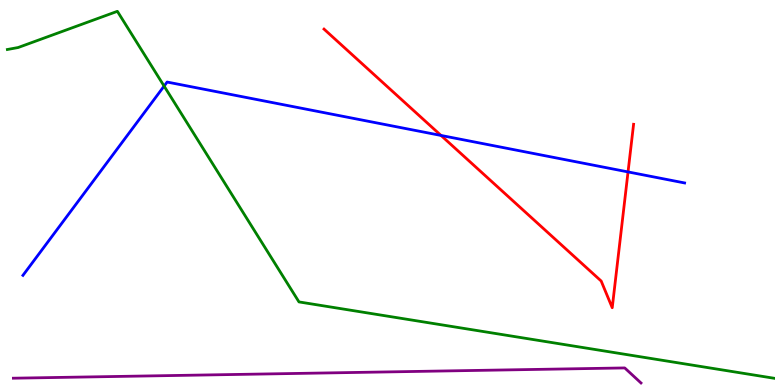[{'lines': ['blue', 'red'], 'intersections': [{'x': 5.69, 'y': 6.48}, {'x': 8.1, 'y': 5.53}]}, {'lines': ['green', 'red'], 'intersections': []}, {'lines': ['purple', 'red'], 'intersections': []}, {'lines': ['blue', 'green'], 'intersections': [{'x': 2.12, 'y': 7.76}]}, {'lines': ['blue', 'purple'], 'intersections': []}, {'lines': ['green', 'purple'], 'intersections': []}]